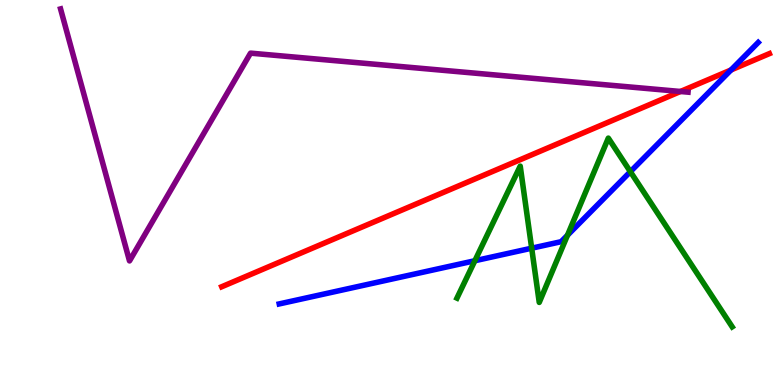[{'lines': ['blue', 'red'], 'intersections': [{'x': 9.43, 'y': 8.18}]}, {'lines': ['green', 'red'], 'intersections': []}, {'lines': ['purple', 'red'], 'intersections': [{'x': 8.78, 'y': 7.62}]}, {'lines': ['blue', 'green'], 'intersections': [{'x': 6.13, 'y': 3.23}, {'x': 6.86, 'y': 3.55}, {'x': 7.32, 'y': 3.89}, {'x': 8.13, 'y': 5.54}]}, {'lines': ['blue', 'purple'], 'intersections': []}, {'lines': ['green', 'purple'], 'intersections': []}]